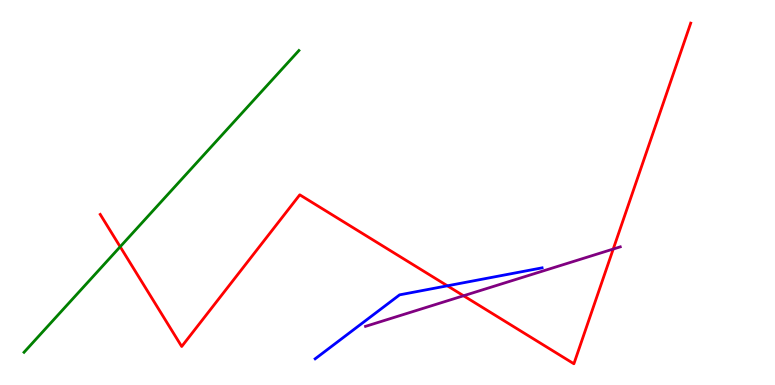[{'lines': ['blue', 'red'], 'intersections': [{'x': 5.77, 'y': 2.58}]}, {'lines': ['green', 'red'], 'intersections': [{'x': 1.55, 'y': 3.59}]}, {'lines': ['purple', 'red'], 'intersections': [{'x': 5.98, 'y': 2.32}, {'x': 7.91, 'y': 3.53}]}, {'lines': ['blue', 'green'], 'intersections': []}, {'lines': ['blue', 'purple'], 'intersections': []}, {'lines': ['green', 'purple'], 'intersections': []}]